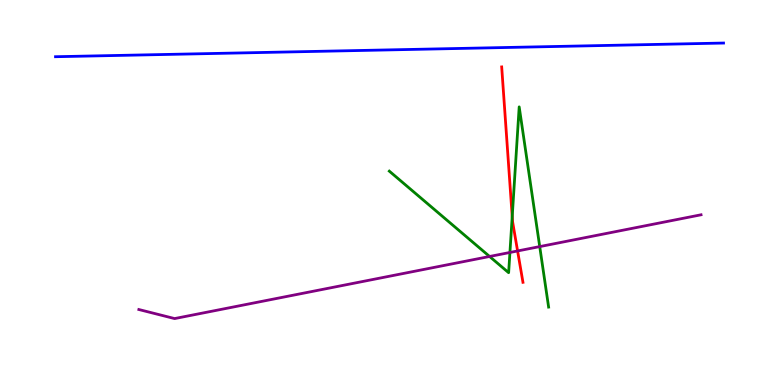[{'lines': ['blue', 'red'], 'intersections': []}, {'lines': ['green', 'red'], 'intersections': [{'x': 6.61, 'y': 4.38}]}, {'lines': ['purple', 'red'], 'intersections': [{'x': 6.68, 'y': 3.48}]}, {'lines': ['blue', 'green'], 'intersections': []}, {'lines': ['blue', 'purple'], 'intersections': []}, {'lines': ['green', 'purple'], 'intersections': [{'x': 6.32, 'y': 3.34}, {'x': 6.58, 'y': 3.44}, {'x': 6.96, 'y': 3.59}]}]